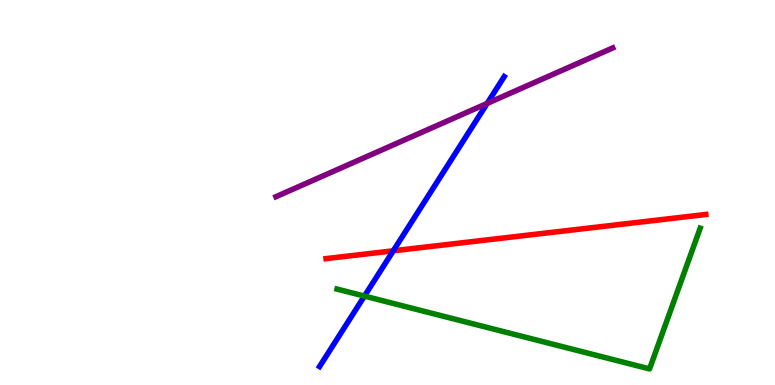[{'lines': ['blue', 'red'], 'intersections': [{'x': 5.07, 'y': 3.49}]}, {'lines': ['green', 'red'], 'intersections': []}, {'lines': ['purple', 'red'], 'intersections': []}, {'lines': ['blue', 'green'], 'intersections': [{'x': 4.7, 'y': 2.31}]}, {'lines': ['blue', 'purple'], 'intersections': [{'x': 6.29, 'y': 7.31}]}, {'lines': ['green', 'purple'], 'intersections': []}]